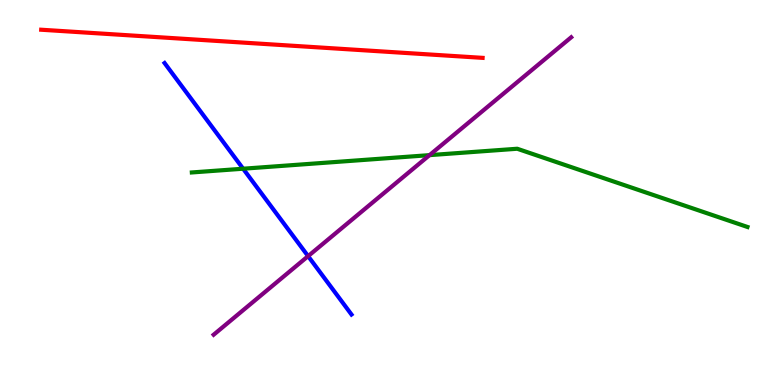[{'lines': ['blue', 'red'], 'intersections': []}, {'lines': ['green', 'red'], 'intersections': []}, {'lines': ['purple', 'red'], 'intersections': []}, {'lines': ['blue', 'green'], 'intersections': [{'x': 3.14, 'y': 5.62}]}, {'lines': ['blue', 'purple'], 'intersections': [{'x': 3.98, 'y': 3.35}]}, {'lines': ['green', 'purple'], 'intersections': [{'x': 5.54, 'y': 5.97}]}]